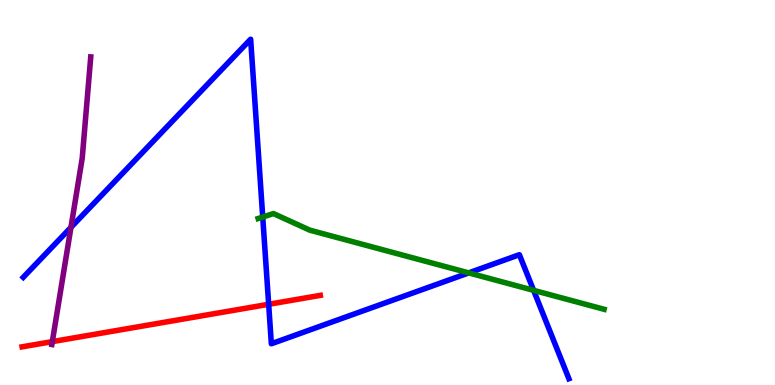[{'lines': ['blue', 'red'], 'intersections': [{'x': 3.47, 'y': 2.1}]}, {'lines': ['green', 'red'], 'intersections': []}, {'lines': ['purple', 'red'], 'intersections': [{'x': 0.675, 'y': 1.13}]}, {'lines': ['blue', 'green'], 'intersections': [{'x': 3.39, 'y': 4.36}, {'x': 6.05, 'y': 2.91}, {'x': 6.89, 'y': 2.46}]}, {'lines': ['blue', 'purple'], 'intersections': [{'x': 0.915, 'y': 4.09}]}, {'lines': ['green', 'purple'], 'intersections': []}]